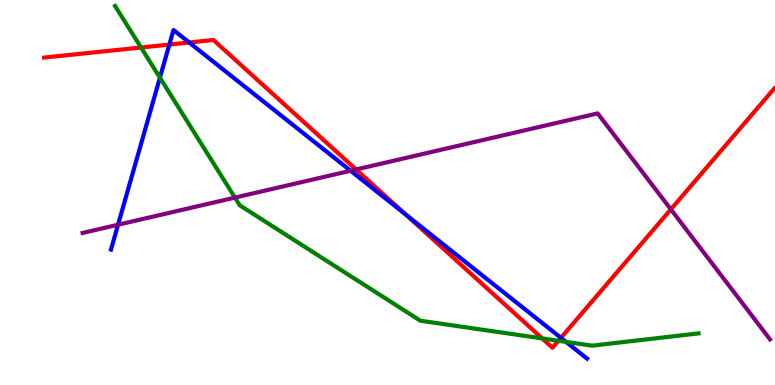[{'lines': ['blue', 'red'], 'intersections': [{'x': 2.18, 'y': 8.84}, {'x': 2.44, 'y': 8.9}, {'x': 5.23, 'y': 4.43}, {'x': 7.24, 'y': 1.23}]}, {'lines': ['green', 'red'], 'intersections': [{'x': 1.82, 'y': 8.77}, {'x': 7.0, 'y': 1.21}, {'x': 7.2, 'y': 1.15}]}, {'lines': ['purple', 'red'], 'intersections': [{'x': 4.59, 'y': 5.6}, {'x': 8.66, 'y': 4.56}]}, {'lines': ['blue', 'green'], 'intersections': [{'x': 2.06, 'y': 7.98}, {'x': 7.3, 'y': 1.12}]}, {'lines': ['blue', 'purple'], 'intersections': [{'x': 1.52, 'y': 4.16}, {'x': 4.52, 'y': 5.56}]}, {'lines': ['green', 'purple'], 'intersections': [{'x': 3.03, 'y': 4.87}]}]